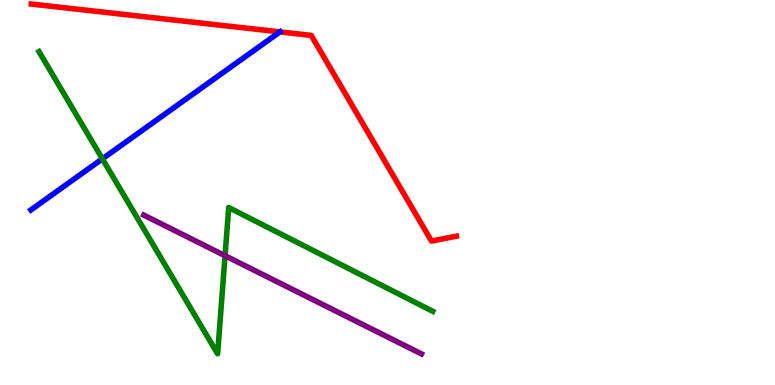[{'lines': ['blue', 'red'], 'intersections': [{'x': 3.61, 'y': 9.17}]}, {'lines': ['green', 'red'], 'intersections': []}, {'lines': ['purple', 'red'], 'intersections': []}, {'lines': ['blue', 'green'], 'intersections': [{'x': 1.32, 'y': 5.87}]}, {'lines': ['blue', 'purple'], 'intersections': []}, {'lines': ['green', 'purple'], 'intersections': [{'x': 2.9, 'y': 3.36}]}]